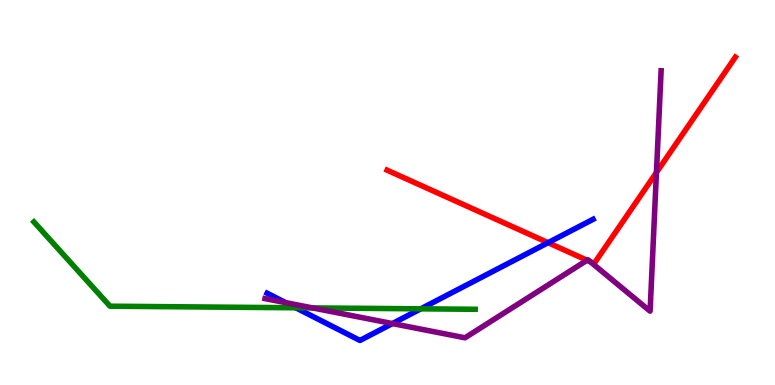[{'lines': ['blue', 'red'], 'intersections': [{'x': 7.07, 'y': 3.7}]}, {'lines': ['green', 'red'], 'intersections': []}, {'lines': ['purple', 'red'], 'intersections': [{'x': 7.57, 'y': 3.24}, {'x': 7.62, 'y': 3.2}, {'x': 8.47, 'y': 5.52}]}, {'lines': ['blue', 'green'], 'intersections': [{'x': 3.82, 'y': 2.01}, {'x': 5.43, 'y': 1.98}]}, {'lines': ['blue', 'purple'], 'intersections': [{'x': 3.69, 'y': 2.14}, {'x': 5.06, 'y': 1.6}]}, {'lines': ['green', 'purple'], 'intersections': [{'x': 4.03, 'y': 2.0}]}]